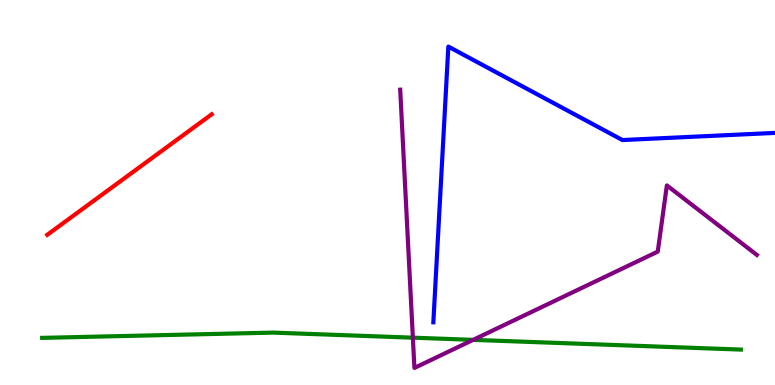[{'lines': ['blue', 'red'], 'intersections': []}, {'lines': ['green', 'red'], 'intersections': []}, {'lines': ['purple', 'red'], 'intersections': []}, {'lines': ['blue', 'green'], 'intersections': []}, {'lines': ['blue', 'purple'], 'intersections': []}, {'lines': ['green', 'purple'], 'intersections': [{'x': 5.33, 'y': 1.23}, {'x': 6.1, 'y': 1.17}]}]